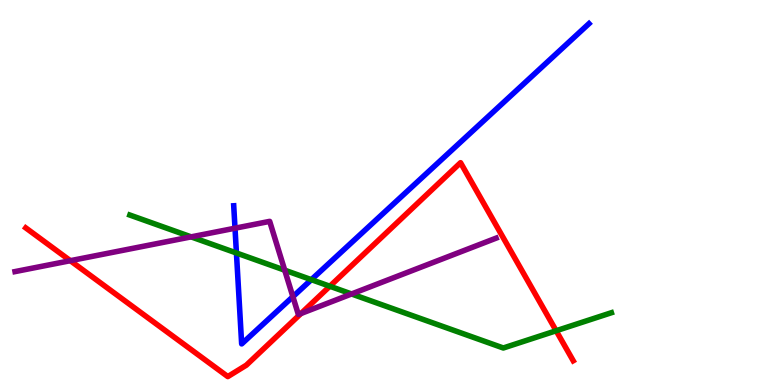[{'lines': ['blue', 'red'], 'intersections': []}, {'lines': ['green', 'red'], 'intersections': [{'x': 4.26, 'y': 2.57}, {'x': 7.18, 'y': 1.41}]}, {'lines': ['purple', 'red'], 'intersections': [{'x': 0.907, 'y': 3.23}, {'x': 3.88, 'y': 1.86}]}, {'lines': ['blue', 'green'], 'intersections': [{'x': 3.05, 'y': 3.43}, {'x': 4.02, 'y': 2.74}]}, {'lines': ['blue', 'purple'], 'intersections': [{'x': 3.03, 'y': 4.07}, {'x': 3.78, 'y': 2.29}]}, {'lines': ['green', 'purple'], 'intersections': [{'x': 2.47, 'y': 3.85}, {'x': 3.67, 'y': 2.98}, {'x': 4.54, 'y': 2.36}]}]